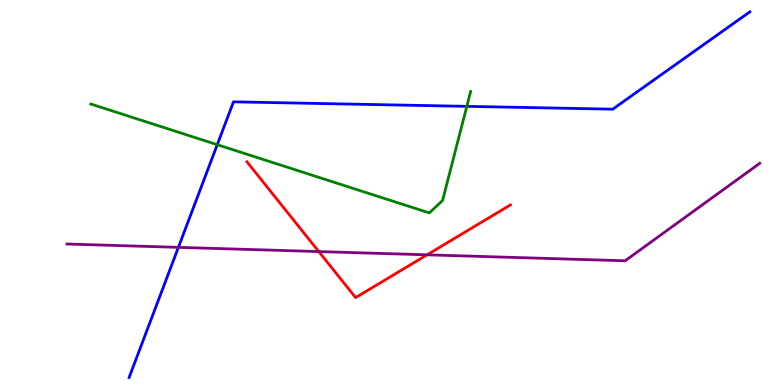[{'lines': ['blue', 'red'], 'intersections': []}, {'lines': ['green', 'red'], 'intersections': []}, {'lines': ['purple', 'red'], 'intersections': [{'x': 4.11, 'y': 3.47}, {'x': 5.51, 'y': 3.38}]}, {'lines': ['blue', 'green'], 'intersections': [{'x': 2.8, 'y': 6.24}, {'x': 6.02, 'y': 7.24}]}, {'lines': ['blue', 'purple'], 'intersections': [{'x': 2.3, 'y': 3.58}]}, {'lines': ['green', 'purple'], 'intersections': []}]